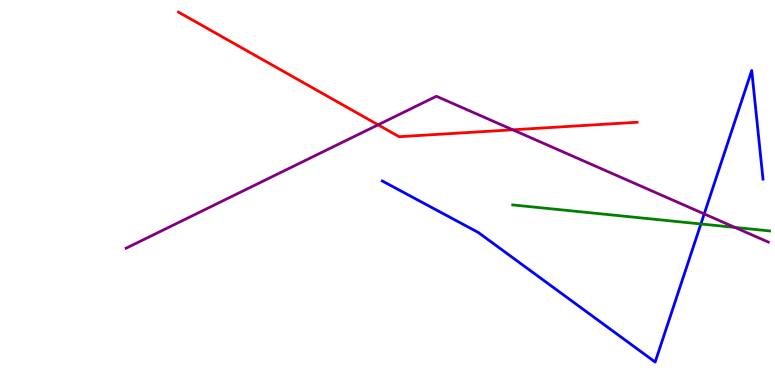[{'lines': ['blue', 'red'], 'intersections': []}, {'lines': ['green', 'red'], 'intersections': []}, {'lines': ['purple', 'red'], 'intersections': [{'x': 4.88, 'y': 6.76}, {'x': 6.62, 'y': 6.63}]}, {'lines': ['blue', 'green'], 'intersections': [{'x': 9.04, 'y': 4.18}]}, {'lines': ['blue', 'purple'], 'intersections': [{'x': 9.09, 'y': 4.44}]}, {'lines': ['green', 'purple'], 'intersections': [{'x': 9.48, 'y': 4.09}]}]